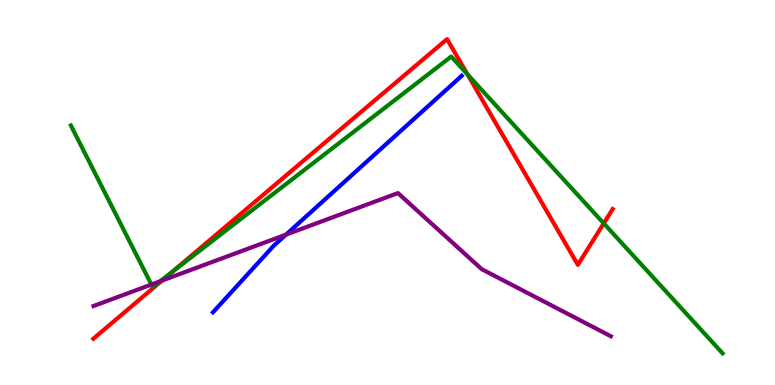[{'lines': ['blue', 'red'], 'intersections': []}, {'lines': ['green', 'red'], 'intersections': [{'x': 2.22, 'y': 2.93}, {'x': 6.03, 'y': 8.07}, {'x': 7.79, 'y': 4.2}]}, {'lines': ['purple', 'red'], 'intersections': [{'x': 2.09, 'y': 2.71}]}, {'lines': ['blue', 'green'], 'intersections': []}, {'lines': ['blue', 'purple'], 'intersections': [{'x': 3.69, 'y': 3.91}]}, {'lines': ['green', 'purple'], 'intersections': [{'x': 1.95, 'y': 2.61}, {'x': 2.07, 'y': 2.69}]}]